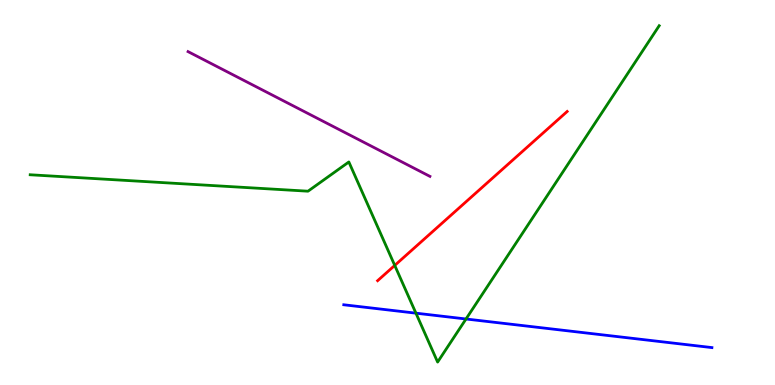[{'lines': ['blue', 'red'], 'intersections': []}, {'lines': ['green', 'red'], 'intersections': [{'x': 5.09, 'y': 3.11}]}, {'lines': ['purple', 'red'], 'intersections': []}, {'lines': ['blue', 'green'], 'intersections': [{'x': 5.37, 'y': 1.87}, {'x': 6.01, 'y': 1.71}]}, {'lines': ['blue', 'purple'], 'intersections': []}, {'lines': ['green', 'purple'], 'intersections': []}]